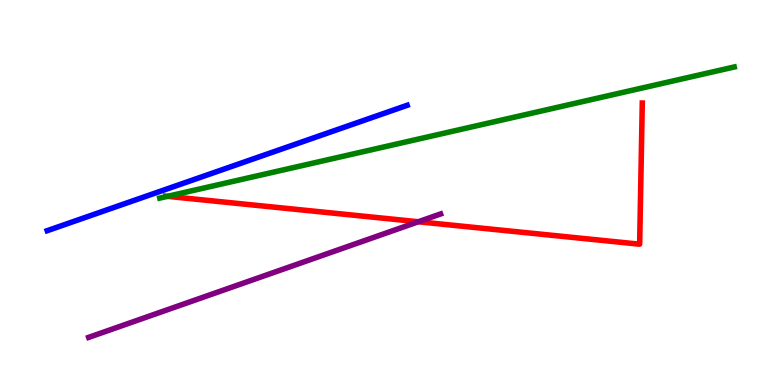[{'lines': ['blue', 'red'], 'intersections': []}, {'lines': ['green', 'red'], 'intersections': [{'x': 2.16, 'y': 4.9}]}, {'lines': ['purple', 'red'], 'intersections': [{'x': 5.4, 'y': 4.24}]}, {'lines': ['blue', 'green'], 'intersections': []}, {'lines': ['blue', 'purple'], 'intersections': []}, {'lines': ['green', 'purple'], 'intersections': []}]